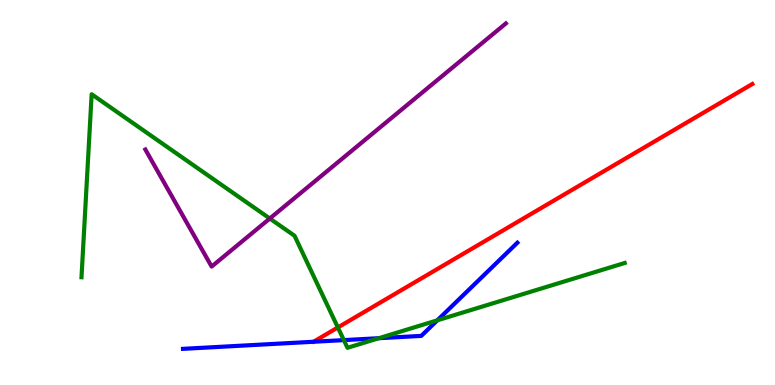[{'lines': ['blue', 'red'], 'intersections': []}, {'lines': ['green', 'red'], 'intersections': [{'x': 4.36, 'y': 1.49}]}, {'lines': ['purple', 'red'], 'intersections': []}, {'lines': ['blue', 'green'], 'intersections': [{'x': 4.44, 'y': 1.17}, {'x': 4.89, 'y': 1.22}, {'x': 5.64, 'y': 1.68}]}, {'lines': ['blue', 'purple'], 'intersections': []}, {'lines': ['green', 'purple'], 'intersections': [{'x': 3.48, 'y': 4.32}]}]